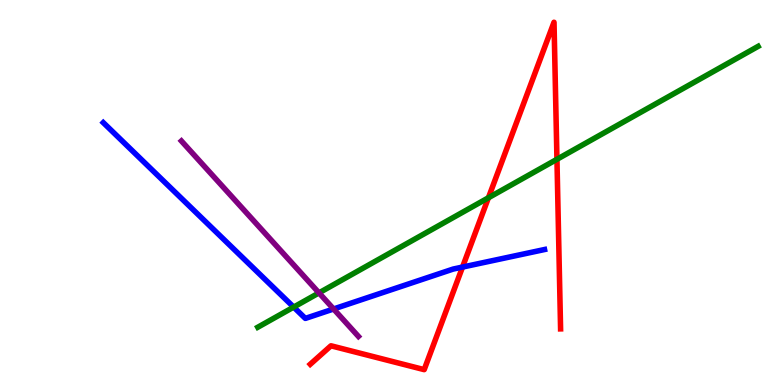[{'lines': ['blue', 'red'], 'intersections': [{'x': 5.97, 'y': 3.06}]}, {'lines': ['green', 'red'], 'intersections': [{'x': 6.3, 'y': 4.86}, {'x': 7.19, 'y': 5.86}]}, {'lines': ['purple', 'red'], 'intersections': []}, {'lines': ['blue', 'green'], 'intersections': [{'x': 3.79, 'y': 2.02}]}, {'lines': ['blue', 'purple'], 'intersections': [{'x': 4.3, 'y': 1.97}]}, {'lines': ['green', 'purple'], 'intersections': [{'x': 4.12, 'y': 2.39}]}]